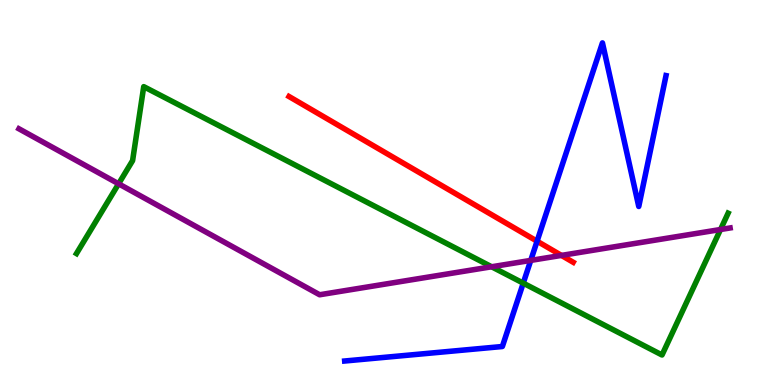[{'lines': ['blue', 'red'], 'intersections': [{'x': 6.93, 'y': 3.74}]}, {'lines': ['green', 'red'], 'intersections': []}, {'lines': ['purple', 'red'], 'intersections': [{'x': 7.24, 'y': 3.37}]}, {'lines': ['blue', 'green'], 'intersections': [{'x': 6.75, 'y': 2.65}]}, {'lines': ['blue', 'purple'], 'intersections': [{'x': 6.85, 'y': 3.24}]}, {'lines': ['green', 'purple'], 'intersections': [{'x': 1.53, 'y': 5.23}, {'x': 6.34, 'y': 3.07}, {'x': 9.3, 'y': 4.04}]}]